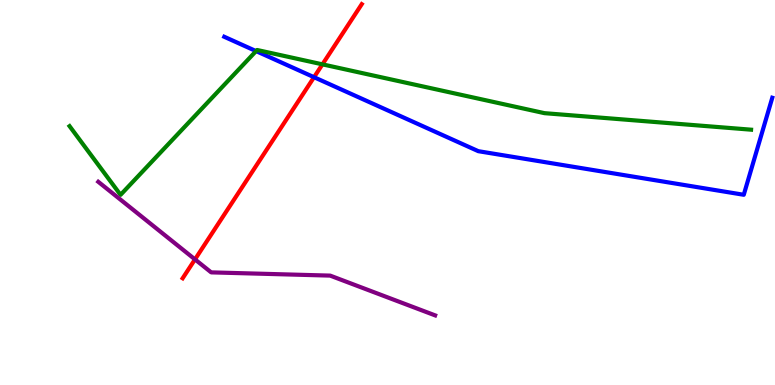[{'lines': ['blue', 'red'], 'intersections': [{'x': 4.05, 'y': 7.99}]}, {'lines': ['green', 'red'], 'intersections': [{'x': 4.16, 'y': 8.33}]}, {'lines': ['purple', 'red'], 'intersections': [{'x': 2.52, 'y': 3.26}]}, {'lines': ['blue', 'green'], 'intersections': [{'x': 3.3, 'y': 8.67}]}, {'lines': ['blue', 'purple'], 'intersections': []}, {'lines': ['green', 'purple'], 'intersections': []}]